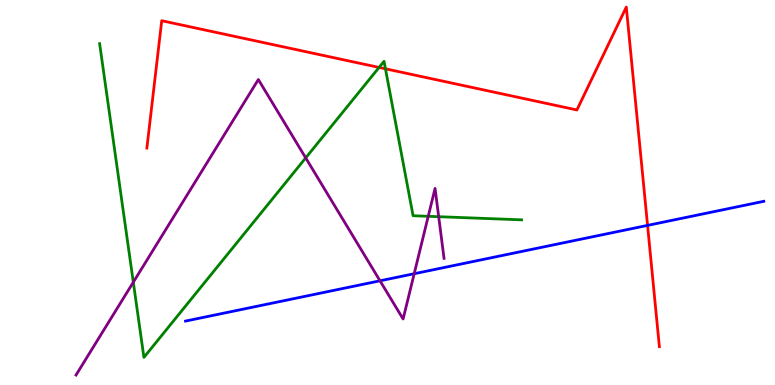[{'lines': ['blue', 'red'], 'intersections': [{'x': 8.36, 'y': 4.15}]}, {'lines': ['green', 'red'], 'intersections': [{'x': 4.89, 'y': 8.25}, {'x': 4.97, 'y': 8.21}]}, {'lines': ['purple', 'red'], 'intersections': []}, {'lines': ['blue', 'green'], 'intersections': []}, {'lines': ['blue', 'purple'], 'intersections': [{'x': 4.9, 'y': 2.71}, {'x': 5.34, 'y': 2.89}]}, {'lines': ['green', 'purple'], 'intersections': [{'x': 1.72, 'y': 2.67}, {'x': 3.94, 'y': 5.9}, {'x': 5.53, 'y': 4.38}, {'x': 5.66, 'y': 4.37}]}]